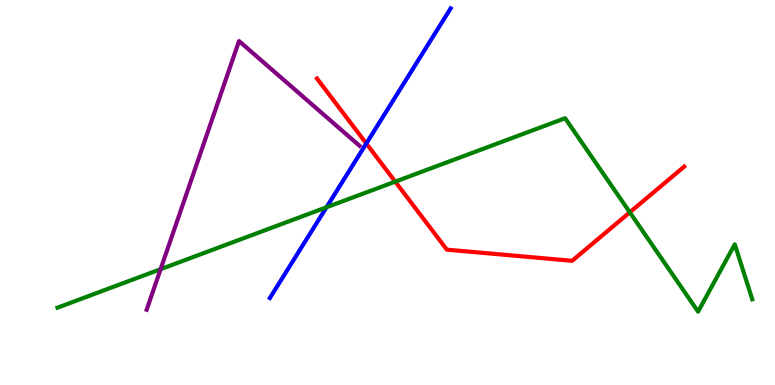[{'lines': ['blue', 'red'], 'intersections': [{'x': 4.73, 'y': 6.27}]}, {'lines': ['green', 'red'], 'intersections': [{'x': 5.1, 'y': 5.28}, {'x': 8.13, 'y': 4.49}]}, {'lines': ['purple', 'red'], 'intersections': []}, {'lines': ['blue', 'green'], 'intersections': [{'x': 4.21, 'y': 4.62}]}, {'lines': ['blue', 'purple'], 'intersections': []}, {'lines': ['green', 'purple'], 'intersections': [{'x': 2.07, 'y': 3.01}]}]